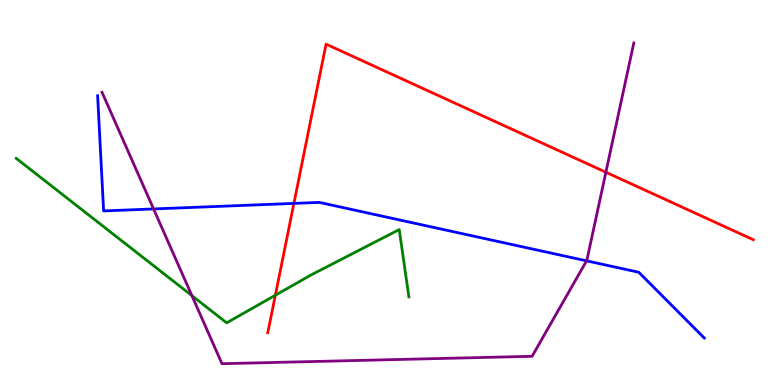[{'lines': ['blue', 'red'], 'intersections': [{'x': 3.79, 'y': 4.72}]}, {'lines': ['green', 'red'], 'intersections': [{'x': 3.55, 'y': 2.33}]}, {'lines': ['purple', 'red'], 'intersections': [{'x': 7.82, 'y': 5.53}]}, {'lines': ['blue', 'green'], 'intersections': []}, {'lines': ['blue', 'purple'], 'intersections': [{'x': 1.98, 'y': 4.57}, {'x': 7.57, 'y': 3.22}]}, {'lines': ['green', 'purple'], 'intersections': [{'x': 2.48, 'y': 2.32}]}]